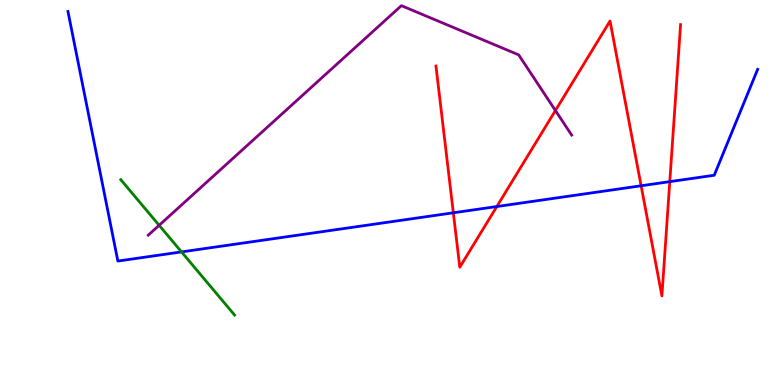[{'lines': ['blue', 'red'], 'intersections': [{'x': 5.85, 'y': 4.47}, {'x': 6.41, 'y': 4.64}, {'x': 8.27, 'y': 5.17}, {'x': 8.64, 'y': 5.28}]}, {'lines': ['green', 'red'], 'intersections': []}, {'lines': ['purple', 'red'], 'intersections': [{'x': 7.17, 'y': 7.13}]}, {'lines': ['blue', 'green'], 'intersections': [{'x': 2.34, 'y': 3.46}]}, {'lines': ['blue', 'purple'], 'intersections': []}, {'lines': ['green', 'purple'], 'intersections': [{'x': 2.05, 'y': 4.15}]}]